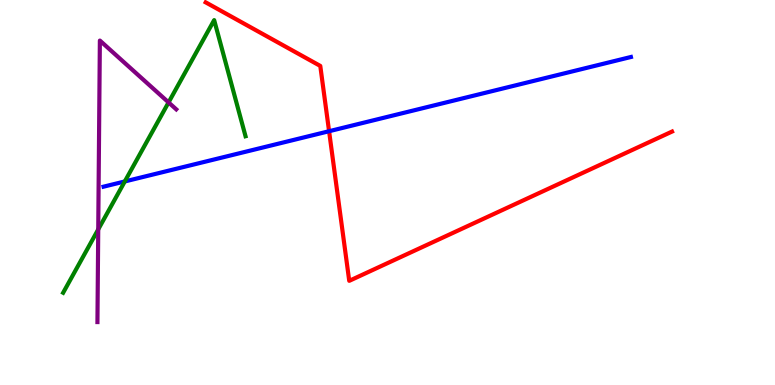[{'lines': ['blue', 'red'], 'intersections': [{'x': 4.25, 'y': 6.59}]}, {'lines': ['green', 'red'], 'intersections': []}, {'lines': ['purple', 'red'], 'intersections': []}, {'lines': ['blue', 'green'], 'intersections': [{'x': 1.61, 'y': 5.29}]}, {'lines': ['blue', 'purple'], 'intersections': []}, {'lines': ['green', 'purple'], 'intersections': [{'x': 1.27, 'y': 4.04}, {'x': 2.18, 'y': 7.34}]}]